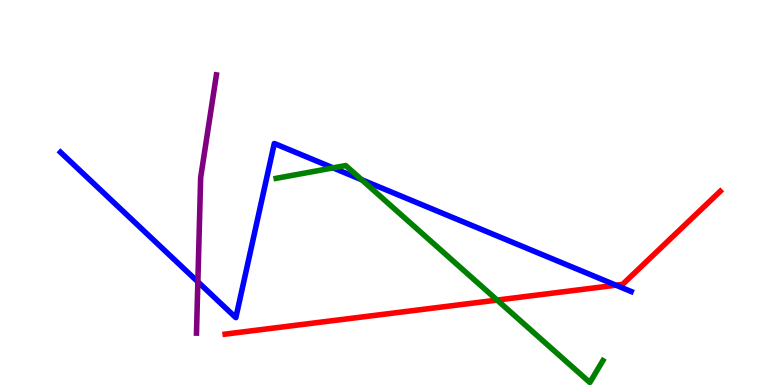[{'lines': ['blue', 'red'], 'intersections': [{'x': 7.95, 'y': 2.59}]}, {'lines': ['green', 'red'], 'intersections': [{'x': 6.41, 'y': 2.21}]}, {'lines': ['purple', 'red'], 'intersections': []}, {'lines': ['blue', 'green'], 'intersections': [{'x': 4.3, 'y': 5.64}, {'x': 4.67, 'y': 5.33}]}, {'lines': ['blue', 'purple'], 'intersections': [{'x': 2.55, 'y': 2.68}]}, {'lines': ['green', 'purple'], 'intersections': []}]